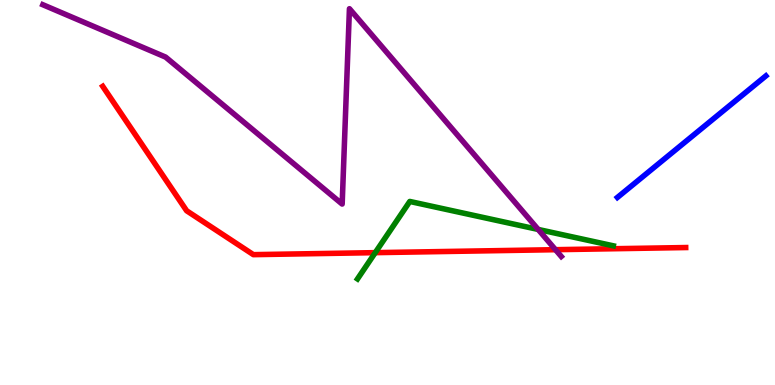[{'lines': ['blue', 'red'], 'intersections': []}, {'lines': ['green', 'red'], 'intersections': [{'x': 4.84, 'y': 3.44}]}, {'lines': ['purple', 'red'], 'intersections': [{'x': 7.17, 'y': 3.51}]}, {'lines': ['blue', 'green'], 'intersections': []}, {'lines': ['blue', 'purple'], 'intersections': []}, {'lines': ['green', 'purple'], 'intersections': [{'x': 6.94, 'y': 4.04}]}]